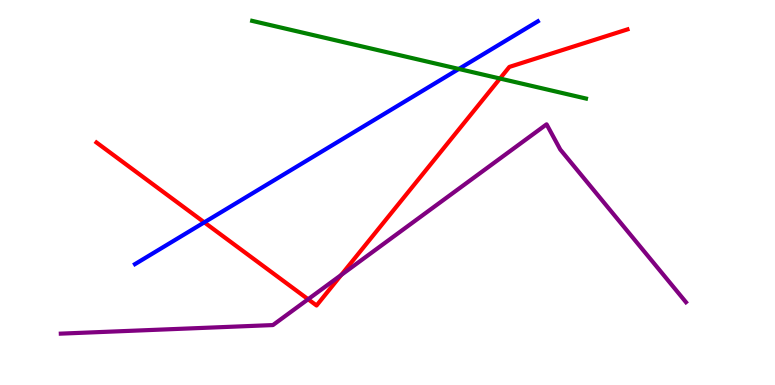[{'lines': ['blue', 'red'], 'intersections': [{'x': 2.64, 'y': 4.22}]}, {'lines': ['green', 'red'], 'intersections': [{'x': 6.45, 'y': 7.96}]}, {'lines': ['purple', 'red'], 'intersections': [{'x': 3.98, 'y': 2.23}, {'x': 4.4, 'y': 2.86}]}, {'lines': ['blue', 'green'], 'intersections': [{'x': 5.92, 'y': 8.21}]}, {'lines': ['blue', 'purple'], 'intersections': []}, {'lines': ['green', 'purple'], 'intersections': []}]